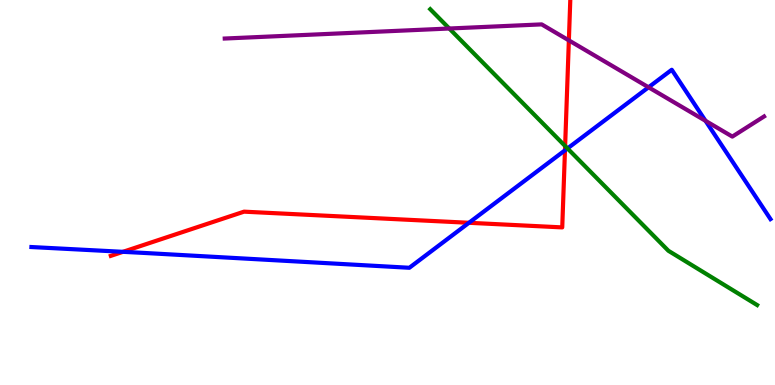[{'lines': ['blue', 'red'], 'intersections': [{'x': 1.59, 'y': 3.46}, {'x': 6.05, 'y': 4.21}, {'x': 7.29, 'y': 6.09}]}, {'lines': ['green', 'red'], 'intersections': [{'x': 7.29, 'y': 6.21}]}, {'lines': ['purple', 'red'], 'intersections': [{'x': 7.34, 'y': 8.95}]}, {'lines': ['blue', 'green'], 'intersections': [{'x': 7.32, 'y': 6.14}]}, {'lines': ['blue', 'purple'], 'intersections': [{'x': 8.37, 'y': 7.73}, {'x': 9.1, 'y': 6.86}]}, {'lines': ['green', 'purple'], 'intersections': [{'x': 5.8, 'y': 9.26}]}]